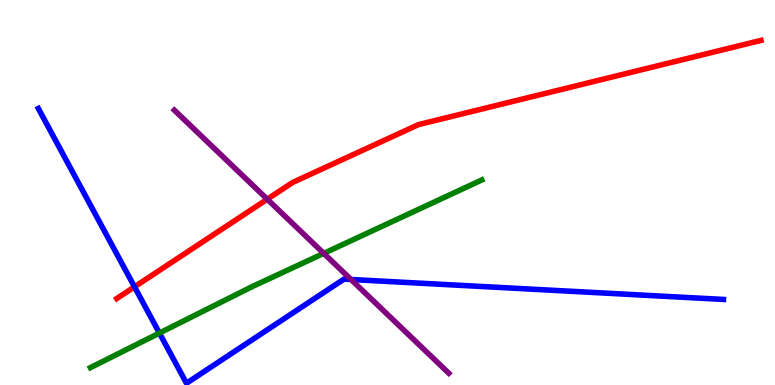[{'lines': ['blue', 'red'], 'intersections': [{'x': 1.74, 'y': 2.55}]}, {'lines': ['green', 'red'], 'intersections': []}, {'lines': ['purple', 'red'], 'intersections': [{'x': 3.45, 'y': 4.83}]}, {'lines': ['blue', 'green'], 'intersections': [{'x': 2.06, 'y': 1.35}]}, {'lines': ['blue', 'purple'], 'intersections': [{'x': 4.53, 'y': 2.74}]}, {'lines': ['green', 'purple'], 'intersections': [{'x': 4.18, 'y': 3.42}]}]